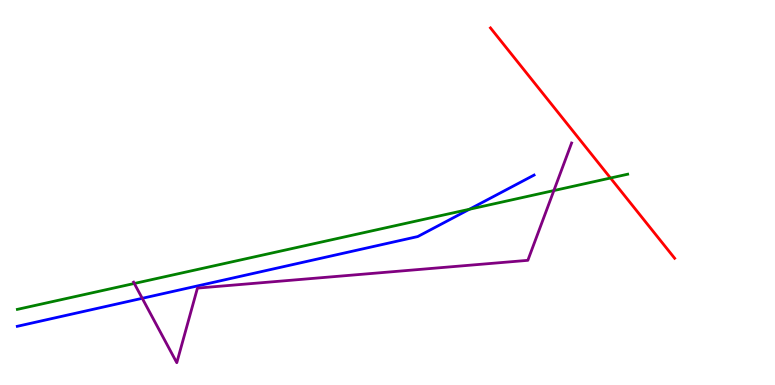[{'lines': ['blue', 'red'], 'intersections': []}, {'lines': ['green', 'red'], 'intersections': [{'x': 7.88, 'y': 5.38}]}, {'lines': ['purple', 'red'], 'intersections': []}, {'lines': ['blue', 'green'], 'intersections': [{'x': 6.06, 'y': 4.56}]}, {'lines': ['blue', 'purple'], 'intersections': [{'x': 1.84, 'y': 2.25}]}, {'lines': ['green', 'purple'], 'intersections': [{'x': 1.73, 'y': 2.64}, {'x': 7.15, 'y': 5.05}]}]